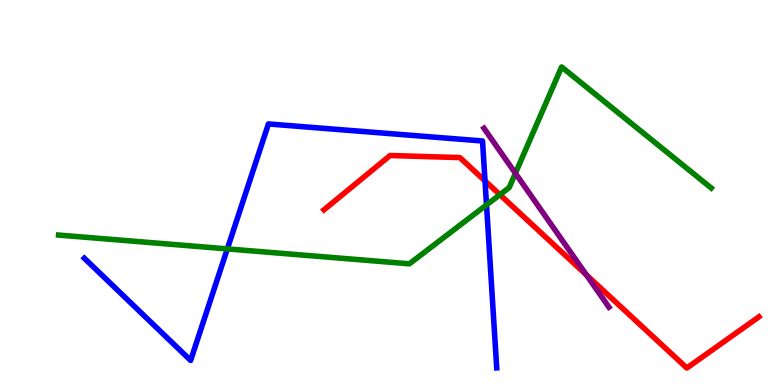[{'lines': ['blue', 'red'], 'intersections': [{'x': 6.26, 'y': 5.3}]}, {'lines': ['green', 'red'], 'intersections': [{'x': 6.45, 'y': 4.94}]}, {'lines': ['purple', 'red'], 'intersections': [{'x': 7.57, 'y': 2.86}]}, {'lines': ['blue', 'green'], 'intersections': [{'x': 2.93, 'y': 3.54}, {'x': 6.28, 'y': 4.68}]}, {'lines': ['blue', 'purple'], 'intersections': []}, {'lines': ['green', 'purple'], 'intersections': [{'x': 6.65, 'y': 5.5}]}]